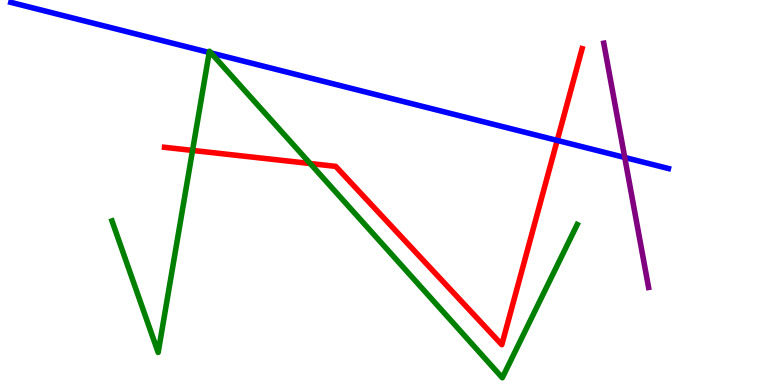[{'lines': ['blue', 'red'], 'intersections': [{'x': 7.19, 'y': 6.35}]}, {'lines': ['green', 'red'], 'intersections': [{'x': 2.48, 'y': 6.09}, {'x': 4.0, 'y': 5.75}]}, {'lines': ['purple', 'red'], 'intersections': []}, {'lines': ['blue', 'green'], 'intersections': [{'x': 2.7, 'y': 8.64}, {'x': 2.72, 'y': 8.63}]}, {'lines': ['blue', 'purple'], 'intersections': [{'x': 8.06, 'y': 5.91}]}, {'lines': ['green', 'purple'], 'intersections': []}]